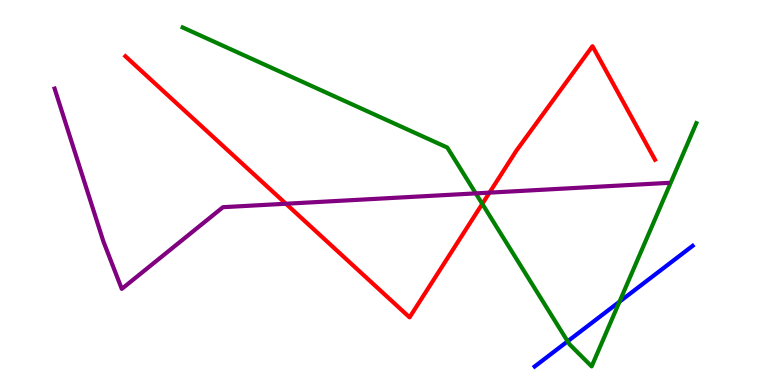[{'lines': ['blue', 'red'], 'intersections': []}, {'lines': ['green', 'red'], 'intersections': [{'x': 6.22, 'y': 4.7}]}, {'lines': ['purple', 'red'], 'intersections': [{'x': 3.69, 'y': 4.71}, {'x': 6.32, 'y': 5.0}]}, {'lines': ['blue', 'green'], 'intersections': [{'x': 7.32, 'y': 1.13}, {'x': 7.99, 'y': 2.16}]}, {'lines': ['blue', 'purple'], 'intersections': []}, {'lines': ['green', 'purple'], 'intersections': [{'x': 6.14, 'y': 4.98}]}]